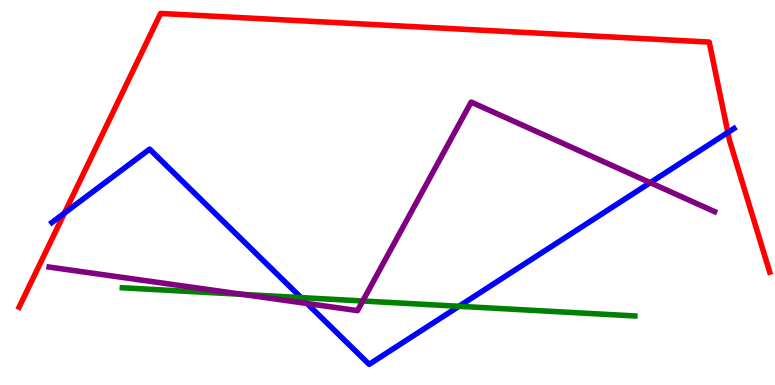[{'lines': ['blue', 'red'], 'intersections': [{'x': 0.832, 'y': 4.47}, {'x': 9.39, 'y': 6.56}]}, {'lines': ['green', 'red'], 'intersections': []}, {'lines': ['purple', 'red'], 'intersections': []}, {'lines': ['blue', 'green'], 'intersections': [{'x': 3.88, 'y': 2.27}, {'x': 5.92, 'y': 2.04}]}, {'lines': ['blue', 'purple'], 'intersections': [{'x': 3.96, 'y': 2.12}, {'x': 8.39, 'y': 5.26}]}, {'lines': ['green', 'purple'], 'intersections': [{'x': 3.13, 'y': 2.35}, {'x': 4.68, 'y': 2.18}]}]